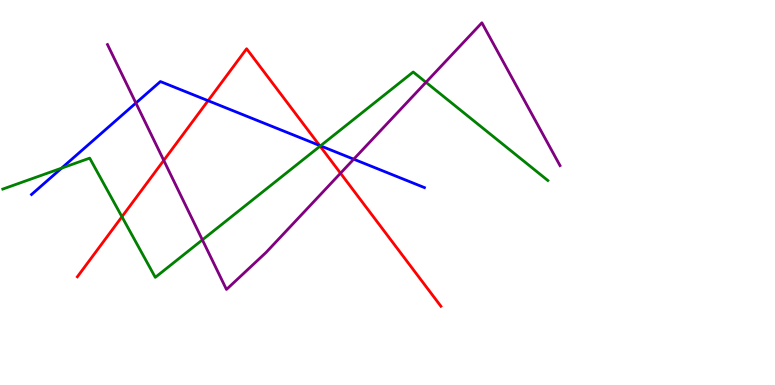[{'lines': ['blue', 'red'], 'intersections': [{'x': 2.68, 'y': 7.38}, {'x': 4.12, 'y': 6.22}]}, {'lines': ['green', 'red'], 'intersections': [{'x': 1.57, 'y': 4.37}, {'x': 4.13, 'y': 6.2}]}, {'lines': ['purple', 'red'], 'intersections': [{'x': 2.11, 'y': 5.83}, {'x': 4.39, 'y': 5.5}]}, {'lines': ['blue', 'green'], 'intersections': [{'x': 0.795, 'y': 5.63}, {'x': 4.14, 'y': 6.21}]}, {'lines': ['blue', 'purple'], 'intersections': [{'x': 1.75, 'y': 7.32}, {'x': 4.56, 'y': 5.87}]}, {'lines': ['green', 'purple'], 'intersections': [{'x': 2.61, 'y': 3.77}, {'x': 5.5, 'y': 7.86}]}]